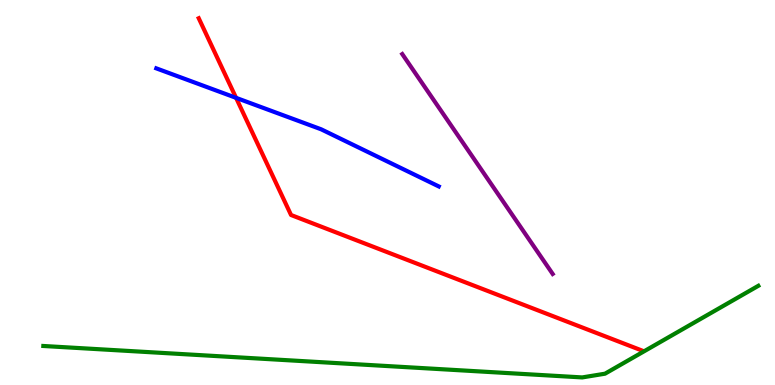[{'lines': ['blue', 'red'], 'intersections': [{'x': 3.05, 'y': 7.46}]}, {'lines': ['green', 'red'], 'intersections': []}, {'lines': ['purple', 'red'], 'intersections': []}, {'lines': ['blue', 'green'], 'intersections': []}, {'lines': ['blue', 'purple'], 'intersections': []}, {'lines': ['green', 'purple'], 'intersections': []}]